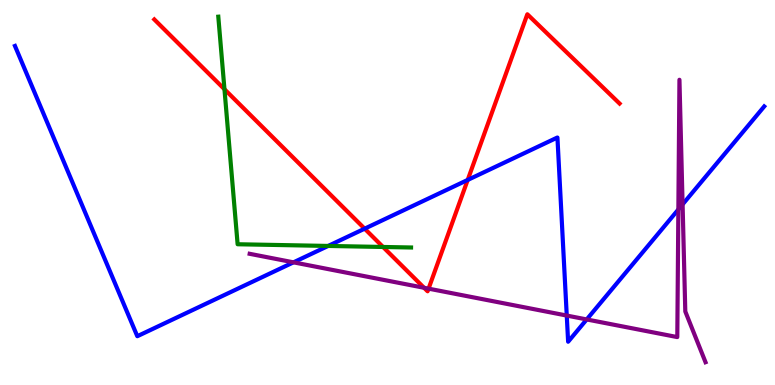[{'lines': ['blue', 'red'], 'intersections': [{'x': 4.71, 'y': 4.06}, {'x': 6.03, 'y': 5.33}]}, {'lines': ['green', 'red'], 'intersections': [{'x': 2.9, 'y': 7.68}, {'x': 4.94, 'y': 3.59}]}, {'lines': ['purple', 'red'], 'intersections': [{'x': 5.47, 'y': 2.53}, {'x': 5.53, 'y': 2.5}]}, {'lines': ['blue', 'green'], 'intersections': [{'x': 4.23, 'y': 3.61}]}, {'lines': ['blue', 'purple'], 'intersections': [{'x': 3.79, 'y': 3.19}, {'x': 7.31, 'y': 1.8}, {'x': 7.57, 'y': 1.7}, {'x': 8.75, 'y': 4.56}, {'x': 8.81, 'y': 4.69}]}, {'lines': ['green', 'purple'], 'intersections': []}]